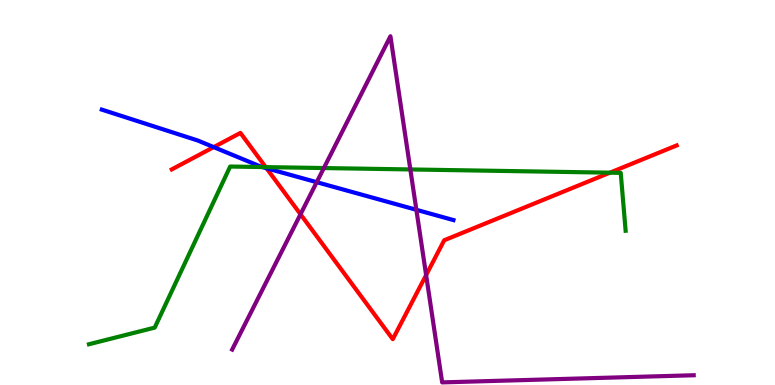[{'lines': ['blue', 'red'], 'intersections': [{'x': 2.76, 'y': 6.18}, {'x': 3.44, 'y': 5.63}]}, {'lines': ['green', 'red'], 'intersections': [{'x': 3.43, 'y': 5.66}, {'x': 7.87, 'y': 5.51}]}, {'lines': ['purple', 'red'], 'intersections': [{'x': 3.88, 'y': 4.43}, {'x': 5.5, 'y': 2.86}]}, {'lines': ['blue', 'green'], 'intersections': [{'x': 3.38, 'y': 5.66}]}, {'lines': ['blue', 'purple'], 'intersections': [{'x': 4.09, 'y': 5.27}, {'x': 5.37, 'y': 4.55}]}, {'lines': ['green', 'purple'], 'intersections': [{'x': 4.18, 'y': 5.64}, {'x': 5.29, 'y': 5.6}]}]